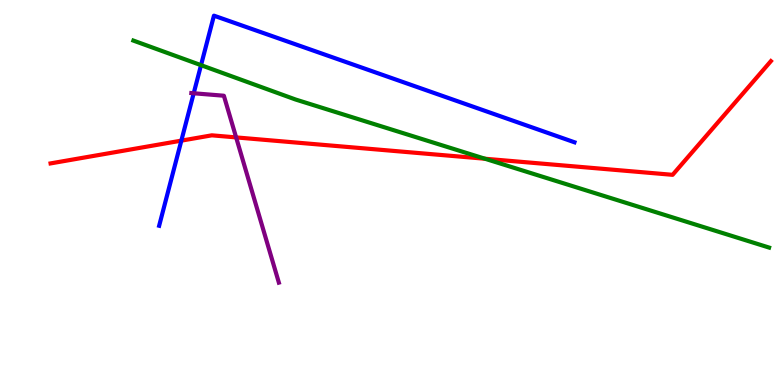[{'lines': ['blue', 'red'], 'intersections': [{'x': 2.34, 'y': 6.35}]}, {'lines': ['green', 'red'], 'intersections': [{'x': 6.26, 'y': 5.88}]}, {'lines': ['purple', 'red'], 'intersections': [{'x': 3.05, 'y': 6.43}]}, {'lines': ['blue', 'green'], 'intersections': [{'x': 2.59, 'y': 8.31}]}, {'lines': ['blue', 'purple'], 'intersections': [{'x': 2.5, 'y': 7.58}]}, {'lines': ['green', 'purple'], 'intersections': []}]